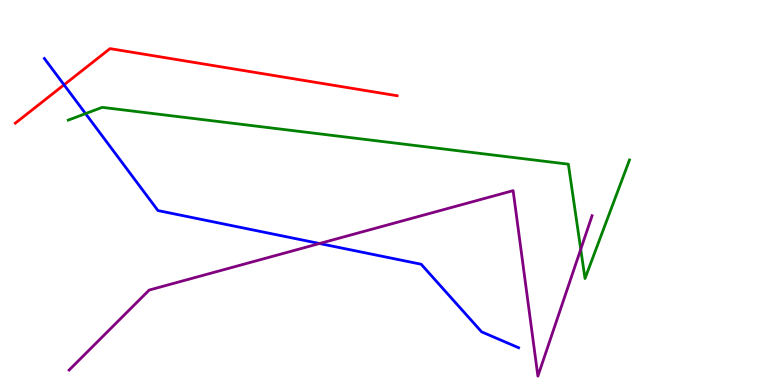[{'lines': ['blue', 'red'], 'intersections': [{'x': 0.826, 'y': 7.8}]}, {'lines': ['green', 'red'], 'intersections': []}, {'lines': ['purple', 'red'], 'intersections': []}, {'lines': ['blue', 'green'], 'intersections': [{'x': 1.1, 'y': 7.05}]}, {'lines': ['blue', 'purple'], 'intersections': [{'x': 4.12, 'y': 3.67}]}, {'lines': ['green', 'purple'], 'intersections': [{'x': 7.49, 'y': 3.53}]}]